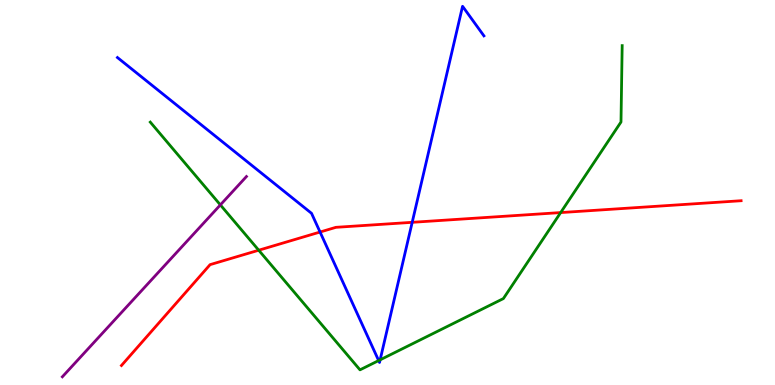[{'lines': ['blue', 'red'], 'intersections': [{'x': 4.13, 'y': 3.97}, {'x': 5.32, 'y': 4.23}]}, {'lines': ['green', 'red'], 'intersections': [{'x': 3.34, 'y': 3.5}, {'x': 7.23, 'y': 4.48}]}, {'lines': ['purple', 'red'], 'intersections': []}, {'lines': ['blue', 'green'], 'intersections': [{'x': 4.89, 'y': 0.635}, {'x': 4.9, 'y': 0.654}]}, {'lines': ['blue', 'purple'], 'intersections': []}, {'lines': ['green', 'purple'], 'intersections': [{'x': 2.84, 'y': 4.68}]}]